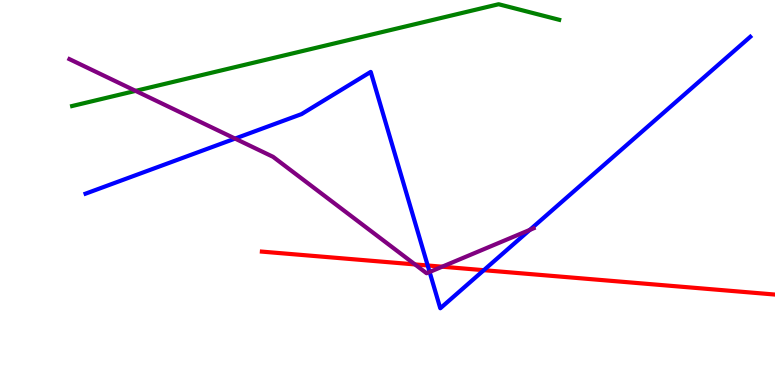[{'lines': ['blue', 'red'], 'intersections': [{'x': 5.52, 'y': 3.1}, {'x': 6.24, 'y': 2.98}]}, {'lines': ['green', 'red'], 'intersections': []}, {'lines': ['purple', 'red'], 'intersections': [{'x': 5.35, 'y': 3.13}, {'x': 5.71, 'y': 3.07}]}, {'lines': ['blue', 'green'], 'intersections': []}, {'lines': ['blue', 'purple'], 'intersections': [{'x': 3.03, 'y': 6.4}, {'x': 5.54, 'y': 2.94}, {'x': 6.84, 'y': 4.03}]}, {'lines': ['green', 'purple'], 'intersections': [{'x': 1.75, 'y': 7.64}]}]